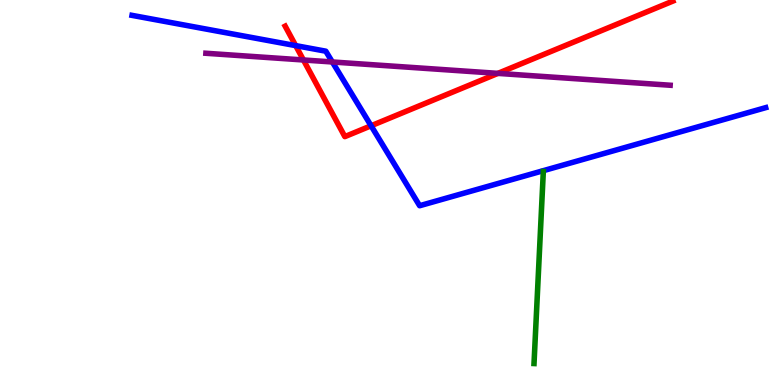[{'lines': ['blue', 'red'], 'intersections': [{'x': 3.82, 'y': 8.82}, {'x': 4.79, 'y': 6.73}]}, {'lines': ['green', 'red'], 'intersections': []}, {'lines': ['purple', 'red'], 'intersections': [{'x': 3.92, 'y': 8.44}, {'x': 6.42, 'y': 8.09}]}, {'lines': ['blue', 'green'], 'intersections': []}, {'lines': ['blue', 'purple'], 'intersections': [{'x': 4.29, 'y': 8.39}]}, {'lines': ['green', 'purple'], 'intersections': []}]